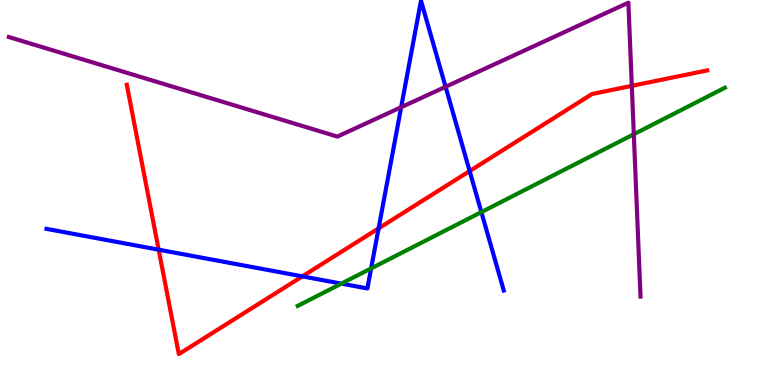[{'lines': ['blue', 'red'], 'intersections': [{'x': 2.05, 'y': 3.51}, {'x': 3.9, 'y': 2.82}, {'x': 4.88, 'y': 4.07}, {'x': 6.06, 'y': 5.56}]}, {'lines': ['green', 'red'], 'intersections': []}, {'lines': ['purple', 'red'], 'intersections': [{'x': 8.15, 'y': 7.77}]}, {'lines': ['blue', 'green'], 'intersections': [{'x': 4.4, 'y': 2.63}, {'x': 4.79, 'y': 3.03}, {'x': 6.21, 'y': 4.49}]}, {'lines': ['blue', 'purple'], 'intersections': [{'x': 5.18, 'y': 7.21}, {'x': 5.75, 'y': 7.75}]}, {'lines': ['green', 'purple'], 'intersections': [{'x': 8.18, 'y': 6.51}]}]